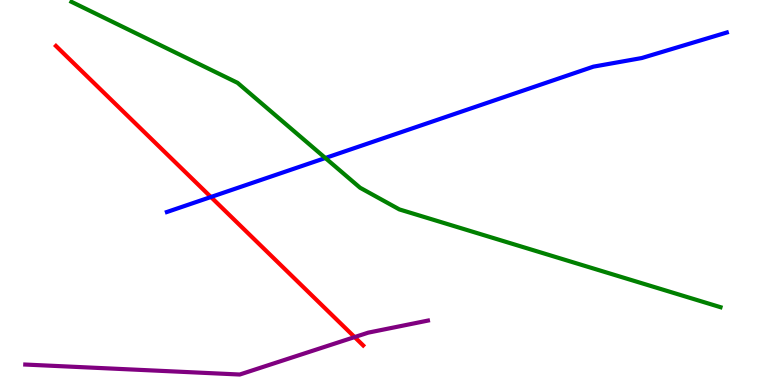[{'lines': ['blue', 'red'], 'intersections': [{'x': 2.72, 'y': 4.88}]}, {'lines': ['green', 'red'], 'intersections': []}, {'lines': ['purple', 'red'], 'intersections': [{'x': 4.58, 'y': 1.24}]}, {'lines': ['blue', 'green'], 'intersections': [{'x': 4.2, 'y': 5.9}]}, {'lines': ['blue', 'purple'], 'intersections': []}, {'lines': ['green', 'purple'], 'intersections': []}]